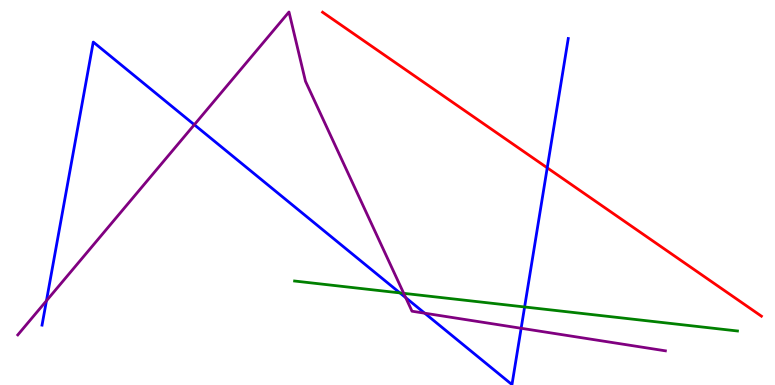[{'lines': ['blue', 'red'], 'intersections': [{'x': 7.06, 'y': 5.64}]}, {'lines': ['green', 'red'], 'intersections': []}, {'lines': ['purple', 'red'], 'intersections': []}, {'lines': ['blue', 'green'], 'intersections': [{'x': 5.16, 'y': 2.39}, {'x': 6.77, 'y': 2.03}]}, {'lines': ['blue', 'purple'], 'intersections': [{'x': 0.599, 'y': 2.19}, {'x': 2.51, 'y': 6.76}, {'x': 5.24, 'y': 2.27}, {'x': 5.48, 'y': 1.87}, {'x': 6.72, 'y': 1.47}]}, {'lines': ['green', 'purple'], 'intersections': [{'x': 5.21, 'y': 2.38}]}]